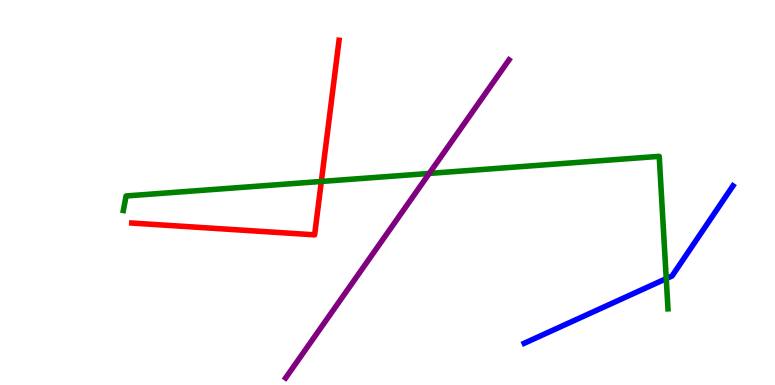[{'lines': ['blue', 'red'], 'intersections': []}, {'lines': ['green', 'red'], 'intersections': [{'x': 4.15, 'y': 5.29}]}, {'lines': ['purple', 'red'], 'intersections': []}, {'lines': ['blue', 'green'], 'intersections': [{'x': 8.6, 'y': 2.76}]}, {'lines': ['blue', 'purple'], 'intersections': []}, {'lines': ['green', 'purple'], 'intersections': [{'x': 5.54, 'y': 5.5}]}]